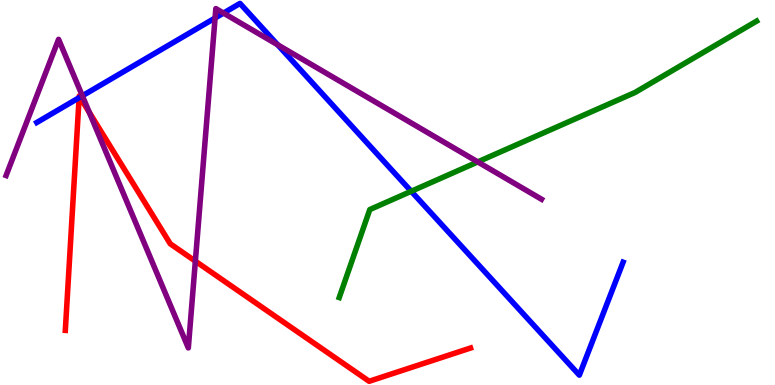[{'lines': ['blue', 'red'], 'intersections': [{'x': 1.02, 'y': 7.46}, {'x': 1.03, 'y': 7.48}]}, {'lines': ['green', 'red'], 'intersections': []}, {'lines': ['purple', 'red'], 'intersections': [{'x': 1.15, 'y': 7.08}, {'x': 2.52, 'y': 3.22}]}, {'lines': ['blue', 'green'], 'intersections': [{'x': 5.31, 'y': 5.03}]}, {'lines': ['blue', 'purple'], 'intersections': [{'x': 1.06, 'y': 7.51}, {'x': 2.78, 'y': 9.53}, {'x': 2.88, 'y': 9.66}, {'x': 3.58, 'y': 8.84}]}, {'lines': ['green', 'purple'], 'intersections': [{'x': 6.16, 'y': 5.79}]}]